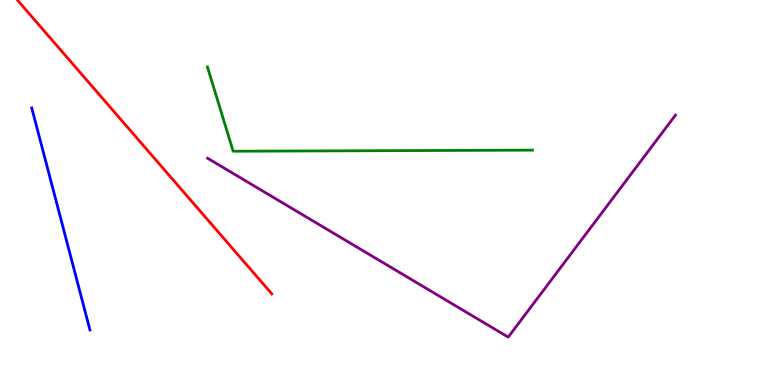[{'lines': ['blue', 'red'], 'intersections': []}, {'lines': ['green', 'red'], 'intersections': []}, {'lines': ['purple', 'red'], 'intersections': []}, {'lines': ['blue', 'green'], 'intersections': []}, {'lines': ['blue', 'purple'], 'intersections': []}, {'lines': ['green', 'purple'], 'intersections': []}]